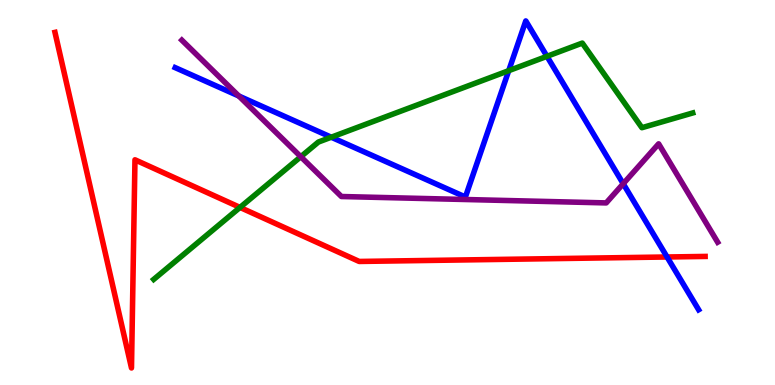[{'lines': ['blue', 'red'], 'intersections': [{'x': 8.61, 'y': 3.33}]}, {'lines': ['green', 'red'], 'intersections': [{'x': 3.1, 'y': 4.61}]}, {'lines': ['purple', 'red'], 'intersections': []}, {'lines': ['blue', 'green'], 'intersections': [{'x': 4.27, 'y': 6.44}, {'x': 6.56, 'y': 8.16}, {'x': 7.06, 'y': 8.54}]}, {'lines': ['blue', 'purple'], 'intersections': [{'x': 3.08, 'y': 7.51}, {'x': 8.04, 'y': 5.23}]}, {'lines': ['green', 'purple'], 'intersections': [{'x': 3.88, 'y': 5.93}]}]